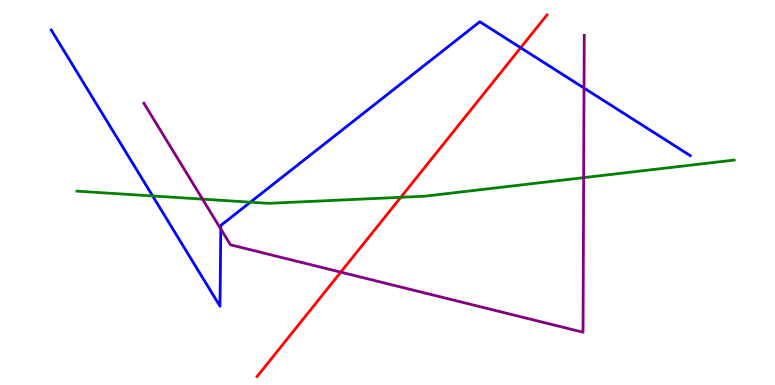[{'lines': ['blue', 'red'], 'intersections': [{'x': 6.72, 'y': 8.76}]}, {'lines': ['green', 'red'], 'intersections': [{'x': 5.17, 'y': 4.88}]}, {'lines': ['purple', 'red'], 'intersections': [{'x': 4.4, 'y': 2.93}]}, {'lines': ['blue', 'green'], 'intersections': [{'x': 1.97, 'y': 4.91}, {'x': 3.23, 'y': 4.75}]}, {'lines': ['blue', 'purple'], 'intersections': [{'x': 2.85, 'y': 4.05}, {'x': 7.54, 'y': 7.71}]}, {'lines': ['green', 'purple'], 'intersections': [{'x': 2.61, 'y': 4.83}, {'x': 7.53, 'y': 5.39}]}]